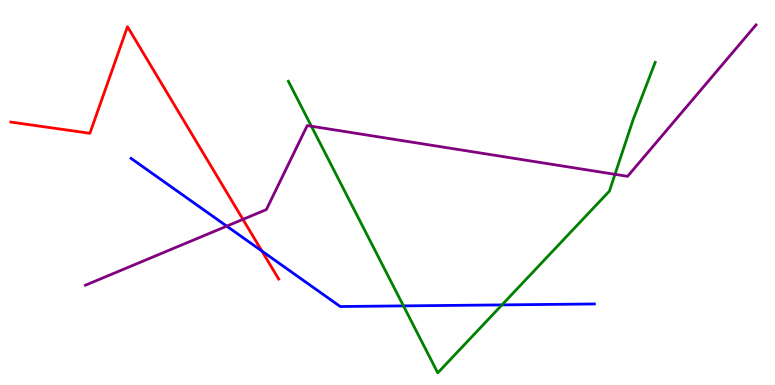[{'lines': ['blue', 'red'], 'intersections': [{'x': 3.38, 'y': 3.48}]}, {'lines': ['green', 'red'], 'intersections': []}, {'lines': ['purple', 'red'], 'intersections': [{'x': 3.13, 'y': 4.3}]}, {'lines': ['blue', 'green'], 'intersections': [{'x': 5.21, 'y': 2.05}, {'x': 6.48, 'y': 2.08}]}, {'lines': ['blue', 'purple'], 'intersections': [{'x': 2.93, 'y': 4.13}]}, {'lines': ['green', 'purple'], 'intersections': [{'x': 4.02, 'y': 6.72}, {'x': 7.94, 'y': 5.47}]}]